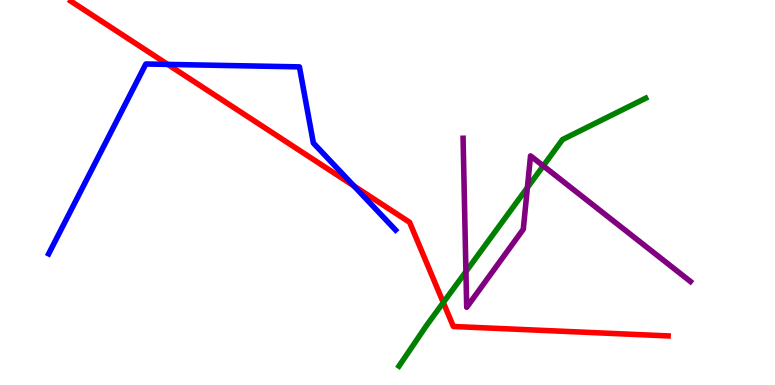[{'lines': ['blue', 'red'], 'intersections': [{'x': 2.16, 'y': 8.33}, {'x': 4.57, 'y': 5.17}]}, {'lines': ['green', 'red'], 'intersections': [{'x': 5.72, 'y': 2.14}]}, {'lines': ['purple', 'red'], 'intersections': []}, {'lines': ['blue', 'green'], 'intersections': []}, {'lines': ['blue', 'purple'], 'intersections': []}, {'lines': ['green', 'purple'], 'intersections': [{'x': 6.01, 'y': 2.95}, {'x': 6.81, 'y': 5.13}, {'x': 7.01, 'y': 5.69}]}]